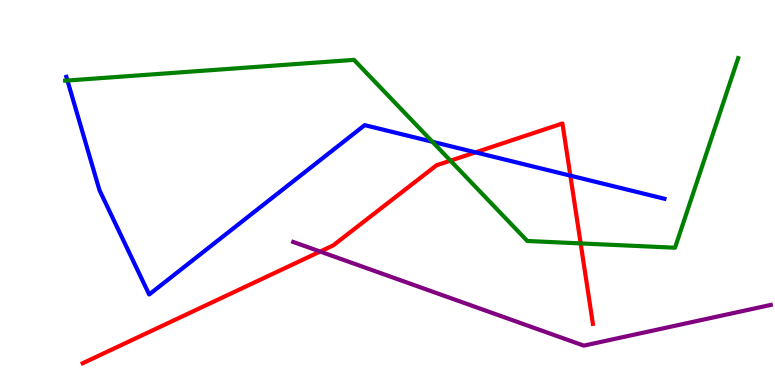[{'lines': ['blue', 'red'], 'intersections': [{'x': 6.14, 'y': 6.04}, {'x': 7.36, 'y': 5.44}]}, {'lines': ['green', 'red'], 'intersections': [{'x': 5.81, 'y': 5.83}, {'x': 7.49, 'y': 3.68}]}, {'lines': ['purple', 'red'], 'intersections': [{'x': 4.13, 'y': 3.47}]}, {'lines': ['blue', 'green'], 'intersections': [{'x': 0.87, 'y': 7.91}, {'x': 5.58, 'y': 6.32}]}, {'lines': ['blue', 'purple'], 'intersections': []}, {'lines': ['green', 'purple'], 'intersections': []}]